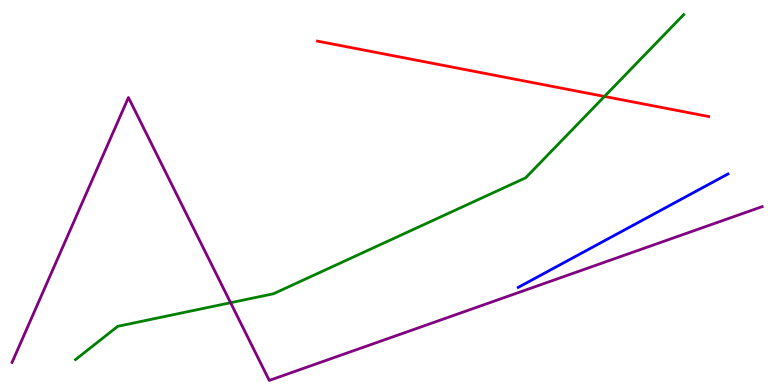[{'lines': ['blue', 'red'], 'intersections': []}, {'lines': ['green', 'red'], 'intersections': [{'x': 7.8, 'y': 7.49}]}, {'lines': ['purple', 'red'], 'intersections': []}, {'lines': ['blue', 'green'], 'intersections': []}, {'lines': ['blue', 'purple'], 'intersections': []}, {'lines': ['green', 'purple'], 'intersections': [{'x': 2.98, 'y': 2.14}]}]